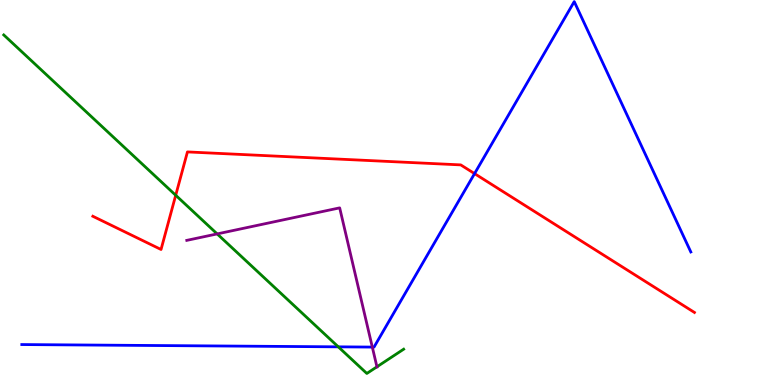[{'lines': ['blue', 'red'], 'intersections': [{'x': 6.12, 'y': 5.49}]}, {'lines': ['green', 'red'], 'intersections': [{'x': 2.27, 'y': 4.93}]}, {'lines': ['purple', 'red'], 'intersections': []}, {'lines': ['blue', 'green'], 'intersections': [{'x': 4.37, 'y': 0.991}]}, {'lines': ['blue', 'purple'], 'intersections': [{'x': 4.8, 'y': 0.985}]}, {'lines': ['green', 'purple'], 'intersections': [{'x': 2.8, 'y': 3.92}, {'x': 4.86, 'y': 0.473}]}]